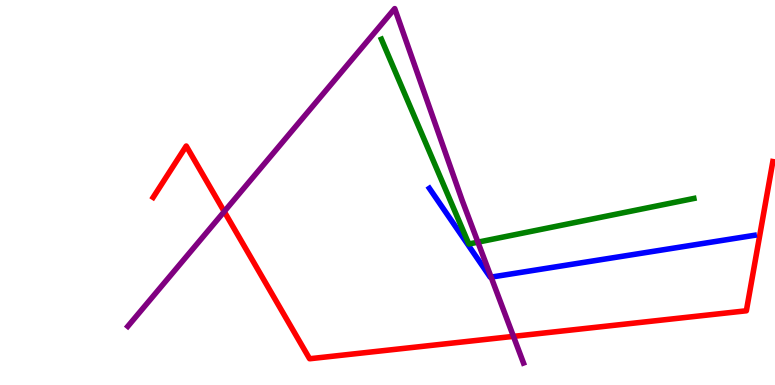[{'lines': ['blue', 'red'], 'intersections': []}, {'lines': ['green', 'red'], 'intersections': []}, {'lines': ['purple', 'red'], 'intersections': [{'x': 2.89, 'y': 4.51}, {'x': 6.63, 'y': 1.26}]}, {'lines': ['blue', 'green'], 'intersections': []}, {'lines': ['blue', 'purple'], 'intersections': [{'x': 6.34, 'y': 2.8}]}, {'lines': ['green', 'purple'], 'intersections': [{'x': 6.17, 'y': 3.71}]}]